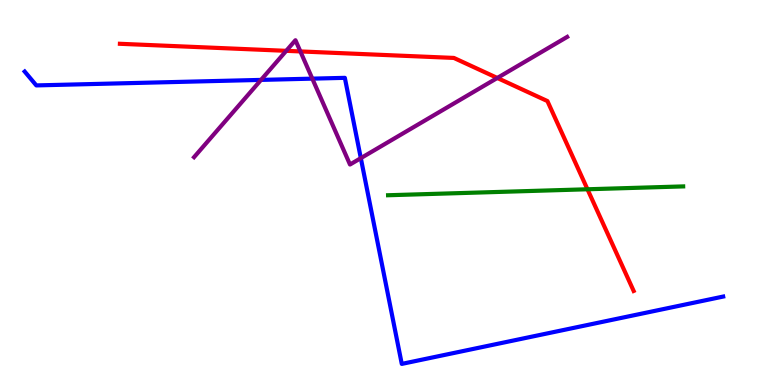[{'lines': ['blue', 'red'], 'intersections': []}, {'lines': ['green', 'red'], 'intersections': [{'x': 7.58, 'y': 5.08}]}, {'lines': ['purple', 'red'], 'intersections': [{'x': 3.69, 'y': 8.68}, {'x': 3.88, 'y': 8.66}, {'x': 6.42, 'y': 7.97}]}, {'lines': ['blue', 'green'], 'intersections': []}, {'lines': ['blue', 'purple'], 'intersections': [{'x': 3.37, 'y': 7.92}, {'x': 4.03, 'y': 7.96}, {'x': 4.66, 'y': 5.89}]}, {'lines': ['green', 'purple'], 'intersections': []}]